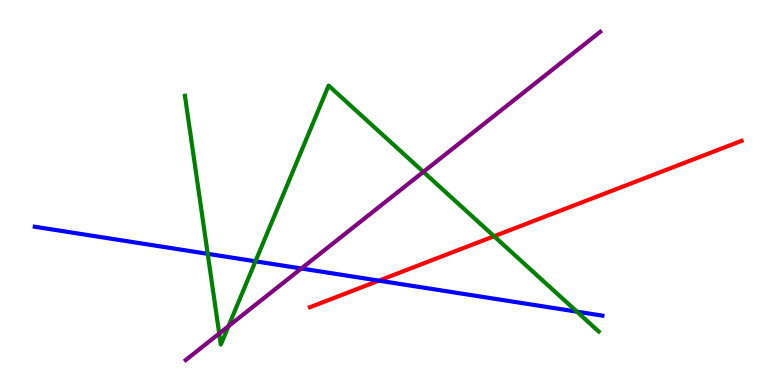[{'lines': ['blue', 'red'], 'intersections': [{'x': 4.89, 'y': 2.71}]}, {'lines': ['green', 'red'], 'intersections': [{'x': 6.38, 'y': 3.86}]}, {'lines': ['purple', 'red'], 'intersections': []}, {'lines': ['blue', 'green'], 'intersections': [{'x': 2.68, 'y': 3.41}, {'x': 3.3, 'y': 3.21}, {'x': 7.44, 'y': 1.91}]}, {'lines': ['blue', 'purple'], 'intersections': [{'x': 3.89, 'y': 3.03}]}, {'lines': ['green', 'purple'], 'intersections': [{'x': 2.83, 'y': 1.34}, {'x': 2.95, 'y': 1.53}, {'x': 5.46, 'y': 5.54}]}]